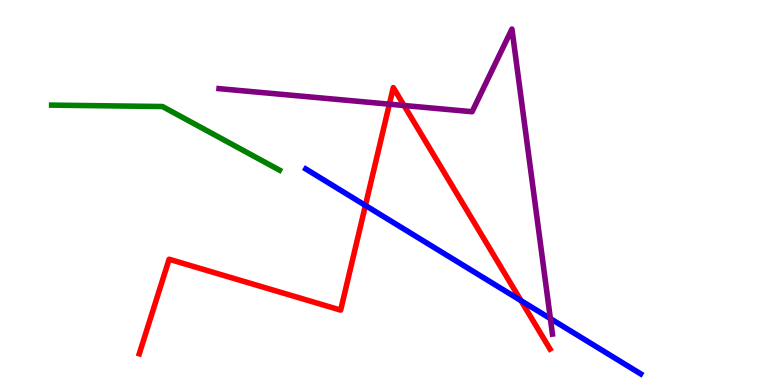[{'lines': ['blue', 'red'], 'intersections': [{'x': 4.72, 'y': 4.66}, {'x': 6.72, 'y': 2.19}]}, {'lines': ['green', 'red'], 'intersections': []}, {'lines': ['purple', 'red'], 'intersections': [{'x': 5.02, 'y': 7.29}, {'x': 5.21, 'y': 7.26}]}, {'lines': ['blue', 'green'], 'intersections': []}, {'lines': ['blue', 'purple'], 'intersections': [{'x': 7.1, 'y': 1.72}]}, {'lines': ['green', 'purple'], 'intersections': []}]